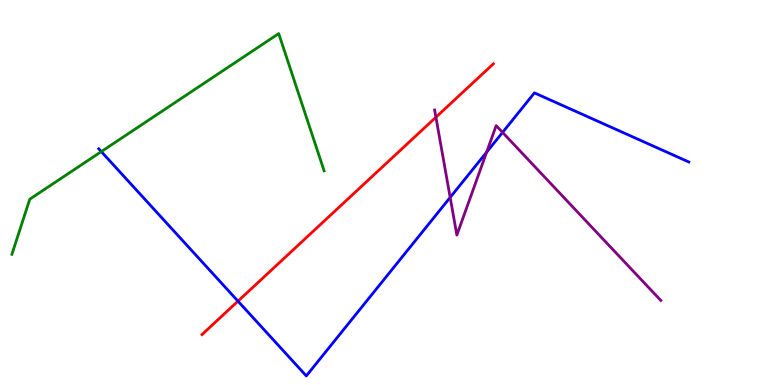[{'lines': ['blue', 'red'], 'intersections': [{'x': 3.07, 'y': 2.18}]}, {'lines': ['green', 'red'], 'intersections': []}, {'lines': ['purple', 'red'], 'intersections': [{'x': 5.62, 'y': 6.96}]}, {'lines': ['blue', 'green'], 'intersections': [{'x': 1.31, 'y': 6.06}]}, {'lines': ['blue', 'purple'], 'intersections': [{'x': 5.81, 'y': 4.87}, {'x': 6.28, 'y': 6.05}, {'x': 6.48, 'y': 6.56}]}, {'lines': ['green', 'purple'], 'intersections': []}]